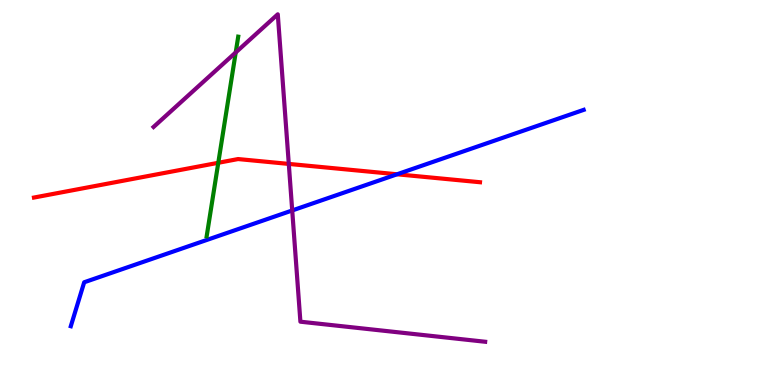[{'lines': ['blue', 'red'], 'intersections': [{'x': 5.12, 'y': 5.47}]}, {'lines': ['green', 'red'], 'intersections': [{'x': 2.82, 'y': 5.77}]}, {'lines': ['purple', 'red'], 'intersections': [{'x': 3.73, 'y': 5.74}]}, {'lines': ['blue', 'green'], 'intersections': []}, {'lines': ['blue', 'purple'], 'intersections': [{'x': 3.77, 'y': 4.53}]}, {'lines': ['green', 'purple'], 'intersections': [{'x': 3.04, 'y': 8.64}]}]